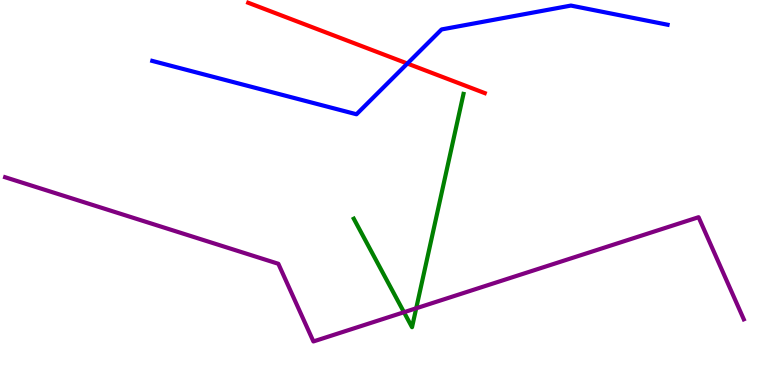[{'lines': ['blue', 'red'], 'intersections': [{'x': 5.26, 'y': 8.35}]}, {'lines': ['green', 'red'], 'intersections': []}, {'lines': ['purple', 'red'], 'intersections': []}, {'lines': ['blue', 'green'], 'intersections': []}, {'lines': ['blue', 'purple'], 'intersections': []}, {'lines': ['green', 'purple'], 'intersections': [{'x': 5.21, 'y': 1.89}, {'x': 5.37, 'y': 1.99}]}]